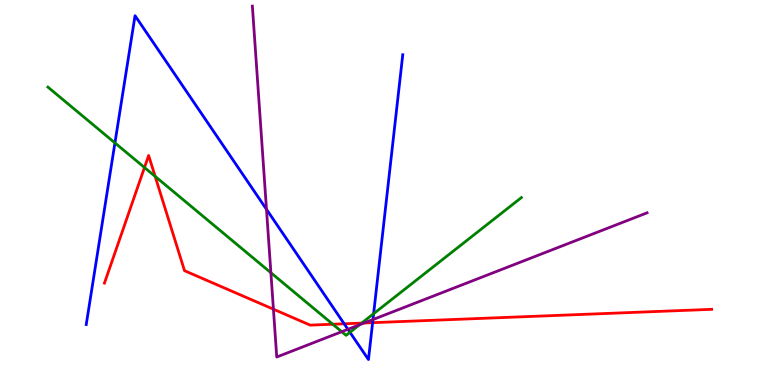[{'lines': ['blue', 'red'], 'intersections': [{'x': 4.44, 'y': 1.59}, {'x': 4.81, 'y': 1.62}]}, {'lines': ['green', 'red'], 'intersections': [{'x': 1.86, 'y': 5.65}, {'x': 2.0, 'y': 5.42}, {'x': 4.29, 'y': 1.58}, {'x': 4.67, 'y': 1.61}]}, {'lines': ['purple', 'red'], 'intersections': [{'x': 3.53, 'y': 1.97}, {'x': 4.7, 'y': 1.61}]}, {'lines': ['blue', 'green'], 'intersections': [{'x': 1.48, 'y': 6.29}, {'x': 4.52, 'y': 1.37}, {'x': 4.82, 'y': 1.85}]}, {'lines': ['blue', 'purple'], 'intersections': [{'x': 3.44, 'y': 4.56}, {'x': 4.49, 'y': 1.45}, {'x': 4.81, 'y': 1.7}]}, {'lines': ['green', 'purple'], 'intersections': [{'x': 3.5, 'y': 2.92}, {'x': 4.41, 'y': 1.38}, {'x': 4.64, 'y': 1.56}]}]